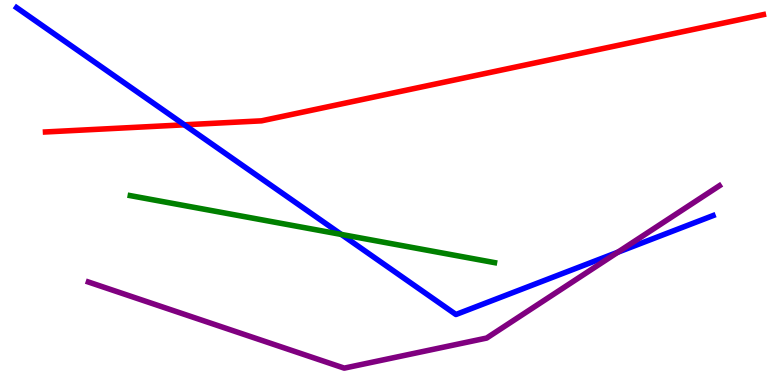[{'lines': ['blue', 'red'], 'intersections': [{'x': 2.38, 'y': 6.76}]}, {'lines': ['green', 'red'], 'intersections': []}, {'lines': ['purple', 'red'], 'intersections': []}, {'lines': ['blue', 'green'], 'intersections': [{'x': 4.4, 'y': 3.91}]}, {'lines': ['blue', 'purple'], 'intersections': [{'x': 7.97, 'y': 3.45}]}, {'lines': ['green', 'purple'], 'intersections': []}]